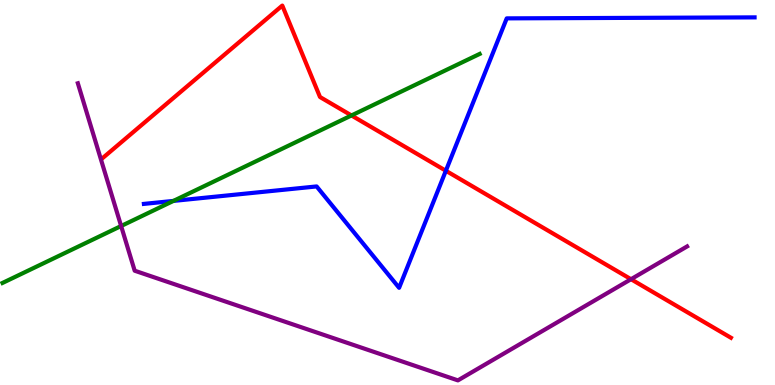[{'lines': ['blue', 'red'], 'intersections': [{'x': 5.75, 'y': 5.56}]}, {'lines': ['green', 'red'], 'intersections': [{'x': 4.54, 'y': 7.0}]}, {'lines': ['purple', 'red'], 'intersections': [{'x': 8.14, 'y': 2.75}]}, {'lines': ['blue', 'green'], 'intersections': [{'x': 2.24, 'y': 4.78}]}, {'lines': ['blue', 'purple'], 'intersections': []}, {'lines': ['green', 'purple'], 'intersections': [{'x': 1.56, 'y': 4.13}]}]